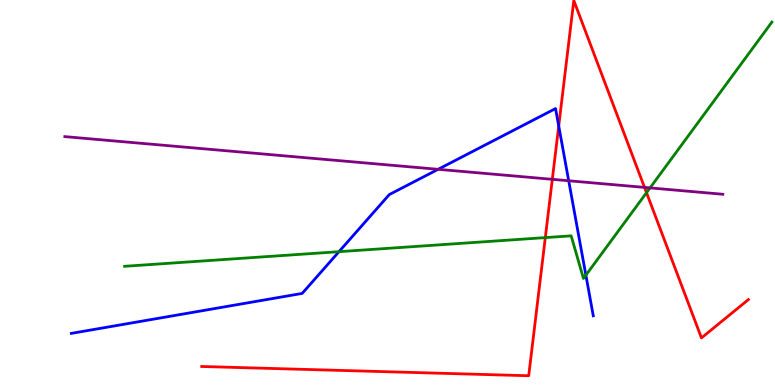[{'lines': ['blue', 'red'], 'intersections': [{'x': 7.21, 'y': 6.73}]}, {'lines': ['green', 'red'], 'intersections': [{'x': 7.04, 'y': 3.83}, {'x': 8.34, 'y': 5.0}]}, {'lines': ['purple', 'red'], 'intersections': [{'x': 7.13, 'y': 5.34}, {'x': 8.32, 'y': 5.13}]}, {'lines': ['blue', 'green'], 'intersections': [{'x': 4.37, 'y': 3.46}, {'x': 7.56, 'y': 2.85}]}, {'lines': ['blue', 'purple'], 'intersections': [{'x': 5.65, 'y': 5.6}, {'x': 7.34, 'y': 5.3}]}, {'lines': ['green', 'purple'], 'intersections': [{'x': 8.39, 'y': 5.12}]}]